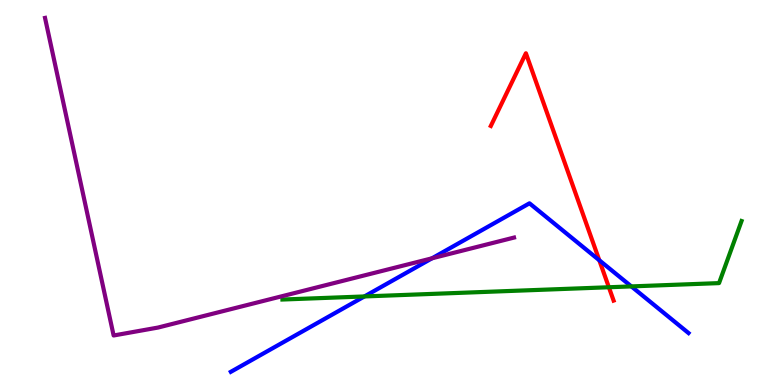[{'lines': ['blue', 'red'], 'intersections': [{'x': 7.73, 'y': 3.24}]}, {'lines': ['green', 'red'], 'intersections': [{'x': 7.86, 'y': 2.54}]}, {'lines': ['purple', 'red'], 'intersections': []}, {'lines': ['blue', 'green'], 'intersections': [{'x': 4.7, 'y': 2.3}, {'x': 8.15, 'y': 2.56}]}, {'lines': ['blue', 'purple'], 'intersections': [{'x': 5.57, 'y': 3.29}]}, {'lines': ['green', 'purple'], 'intersections': []}]